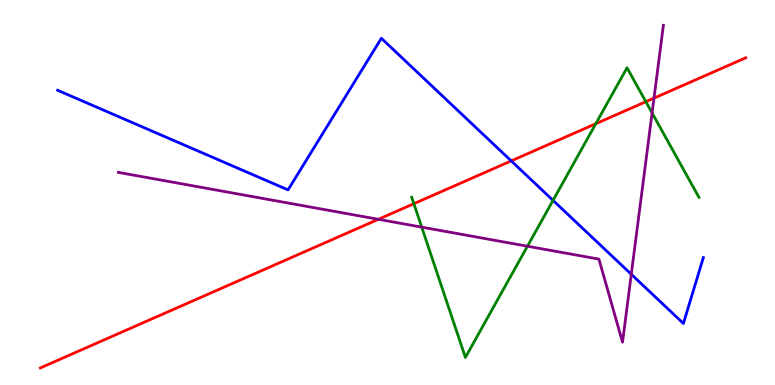[{'lines': ['blue', 'red'], 'intersections': [{'x': 6.6, 'y': 5.82}]}, {'lines': ['green', 'red'], 'intersections': [{'x': 5.34, 'y': 4.71}, {'x': 7.69, 'y': 6.79}, {'x': 8.33, 'y': 7.36}]}, {'lines': ['purple', 'red'], 'intersections': [{'x': 4.88, 'y': 4.3}, {'x': 8.44, 'y': 7.45}]}, {'lines': ['blue', 'green'], 'intersections': [{'x': 7.14, 'y': 4.8}]}, {'lines': ['blue', 'purple'], 'intersections': [{'x': 8.15, 'y': 2.88}]}, {'lines': ['green', 'purple'], 'intersections': [{'x': 5.44, 'y': 4.1}, {'x': 6.81, 'y': 3.6}, {'x': 8.41, 'y': 7.07}]}]